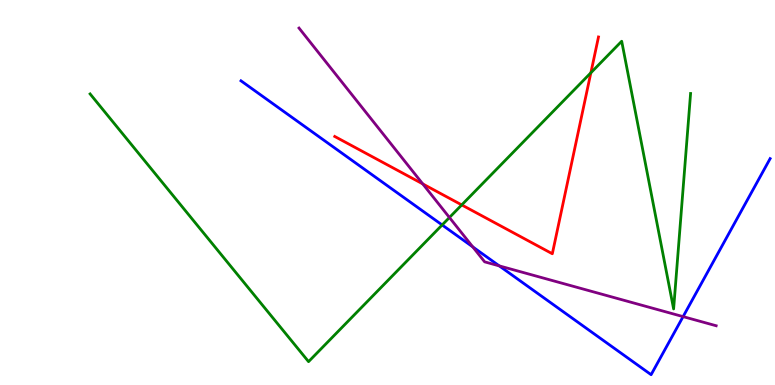[{'lines': ['blue', 'red'], 'intersections': []}, {'lines': ['green', 'red'], 'intersections': [{'x': 5.96, 'y': 4.68}, {'x': 7.62, 'y': 8.11}]}, {'lines': ['purple', 'red'], 'intersections': [{'x': 5.46, 'y': 5.22}]}, {'lines': ['blue', 'green'], 'intersections': [{'x': 5.71, 'y': 4.16}]}, {'lines': ['blue', 'purple'], 'intersections': [{'x': 6.1, 'y': 3.59}, {'x': 6.44, 'y': 3.09}, {'x': 8.81, 'y': 1.78}]}, {'lines': ['green', 'purple'], 'intersections': [{'x': 5.8, 'y': 4.35}]}]